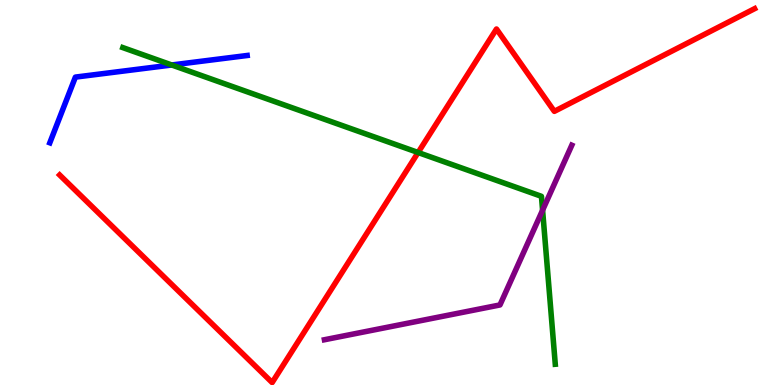[{'lines': ['blue', 'red'], 'intersections': []}, {'lines': ['green', 'red'], 'intersections': [{'x': 5.4, 'y': 6.04}]}, {'lines': ['purple', 'red'], 'intersections': []}, {'lines': ['blue', 'green'], 'intersections': [{'x': 2.22, 'y': 8.31}]}, {'lines': ['blue', 'purple'], 'intersections': []}, {'lines': ['green', 'purple'], 'intersections': [{'x': 7.0, 'y': 4.54}]}]